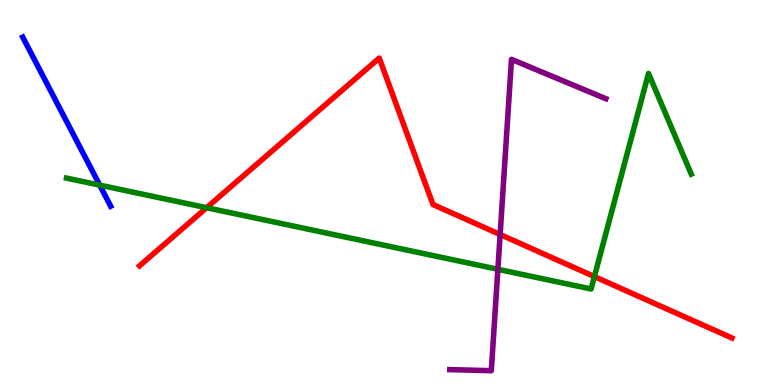[{'lines': ['blue', 'red'], 'intersections': []}, {'lines': ['green', 'red'], 'intersections': [{'x': 2.67, 'y': 4.6}, {'x': 7.67, 'y': 2.82}]}, {'lines': ['purple', 'red'], 'intersections': [{'x': 6.45, 'y': 3.91}]}, {'lines': ['blue', 'green'], 'intersections': [{'x': 1.29, 'y': 5.19}]}, {'lines': ['blue', 'purple'], 'intersections': []}, {'lines': ['green', 'purple'], 'intersections': [{'x': 6.42, 'y': 3.01}]}]